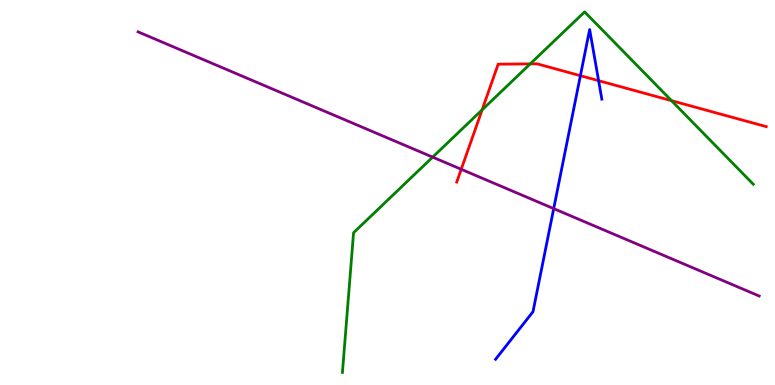[{'lines': ['blue', 'red'], 'intersections': [{'x': 7.49, 'y': 8.03}, {'x': 7.72, 'y': 7.9}]}, {'lines': ['green', 'red'], 'intersections': [{'x': 6.22, 'y': 7.15}, {'x': 6.84, 'y': 8.34}, {'x': 8.66, 'y': 7.39}]}, {'lines': ['purple', 'red'], 'intersections': [{'x': 5.95, 'y': 5.6}]}, {'lines': ['blue', 'green'], 'intersections': []}, {'lines': ['blue', 'purple'], 'intersections': [{'x': 7.14, 'y': 4.58}]}, {'lines': ['green', 'purple'], 'intersections': [{'x': 5.58, 'y': 5.92}]}]